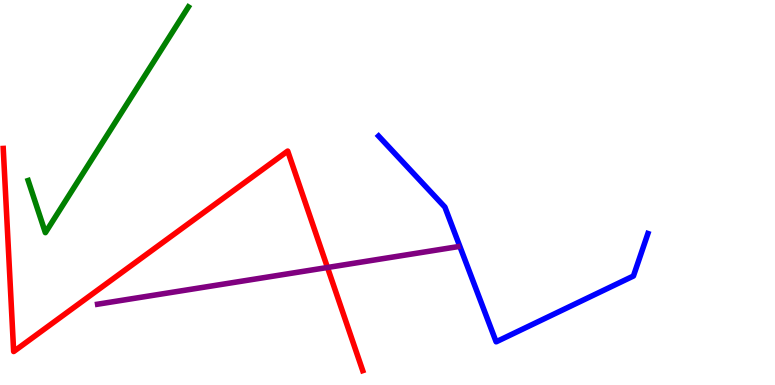[{'lines': ['blue', 'red'], 'intersections': []}, {'lines': ['green', 'red'], 'intersections': []}, {'lines': ['purple', 'red'], 'intersections': [{'x': 4.23, 'y': 3.05}]}, {'lines': ['blue', 'green'], 'intersections': []}, {'lines': ['blue', 'purple'], 'intersections': []}, {'lines': ['green', 'purple'], 'intersections': []}]